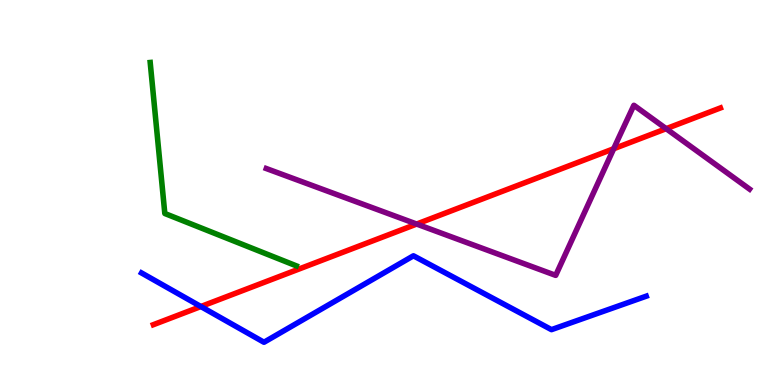[{'lines': ['blue', 'red'], 'intersections': [{'x': 2.59, 'y': 2.04}]}, {'lines': ['green', 'red'], 'intersections': []}, {'lines': ['purple', 'red'], 'intersections': [{'x': 5.38, 'y': 4.18}, {'x': 7.92, 'y': 6.14}, {'x': 8.6, 'y': 6.66}]}, {'lines': ['blue', 'green'], 'intersections': []}, {'lines': ['blue', 'purple'], 'intersections': []}, {'lines': ['green', 'purple'], 'intersections': []}]